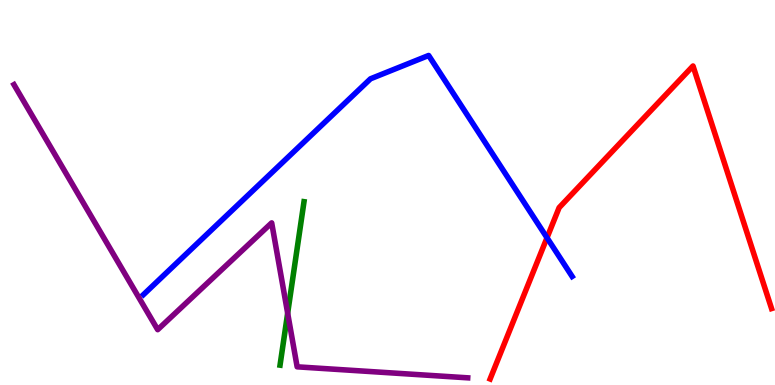[{'lines': ['blue', 'red'], 'intersections': [{'x': 7.06, 'y': 3.82}]}, {'lines': ['green', 'red'], 'intersections': []}, {'lines': ['purple', 'red'], 'intersections': []}, {'lines': ['blue', 'green'], 'intersections': []}, {'lines': ['blue', 'purple'], 'intersections': []}, {'lines': ['green', 'purple'], 'intersections': [{'x': 3.71, 'y': 1.87}]}]